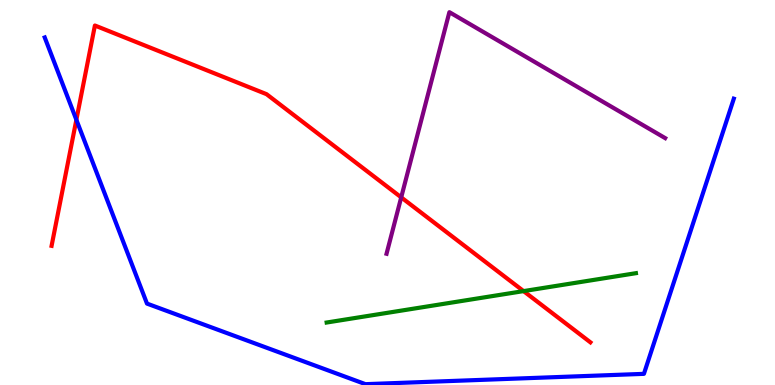[{'lines': ['blue', 'red'], 'intersections': [{'x': 0.985, 'y': 6.89}]}, {'lines': ['green', 'red'], 'intersections': [{'x': 6.76, 'y': 2.44}]}, {'lines': ['purple', 'red'], 'intersections': [{'x': 5.18, 'y': 4.87}]}, {'lines': ['blue', 'green'], 'intersections': []}, {'lines': ['blue', 'purple'], 'intersections': []}, {'lines': ['green', 'purple'], 'intersections': []}]